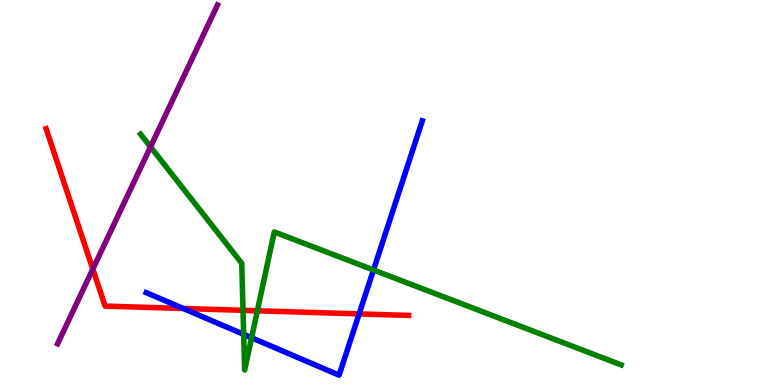[{'lines': ['blue', 'red'], 'intersections': [{'x': 2.37, 'y': 1.99}, {'x': 4.63, 'y': 1.85}]}, {'lines': ['green', 'red'], 'intersections': [{'x': 3.14, 'y': 1.94}, {'x': 3.32, 'y': 1.93}]}, {'lines': ['purple', 'red'], 'intersections': [{'x': 1.2, 'y': 3.01}]}, {'lines': ['blue', 'green'], 'intersections': [{'x': 3.14, 'y': 1.32}, {'x': 3.25, 'y': 1.23}, {'x': 4.82, 'y': 2.99}]}, {'lines': ['blue', 'purple'], 'intersections': []}, {'lines': ['green', 'purple'], 'intersections': [{'x': 1.94, 'y': 6.19}]}]